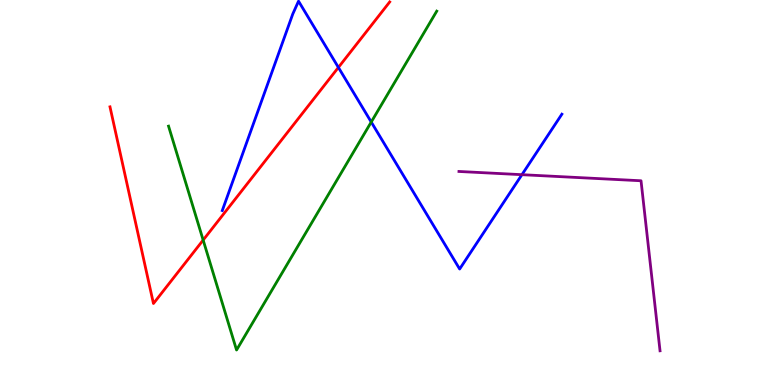[{'lines': ['blue', 'red'], 'intersections': [{'x': 4.37, 'y': 8.25}]}, {'lines': ['green', 'red'], 'intersections': [{'x': 2.62, 'y': 3.76}]}, {'lines': ['purple', 'red'], 'intersections': []}, {'lines': ['blue', 'green'], 'intersections': [{'x': 4.79, 'y': 6.83}]}, {'lines': ['blue', 'purple'], 'intersections': [{'x': 6.73, 'y': 5.46}]}, {'lines': ['green', 'purple'], 'intersections': []}]